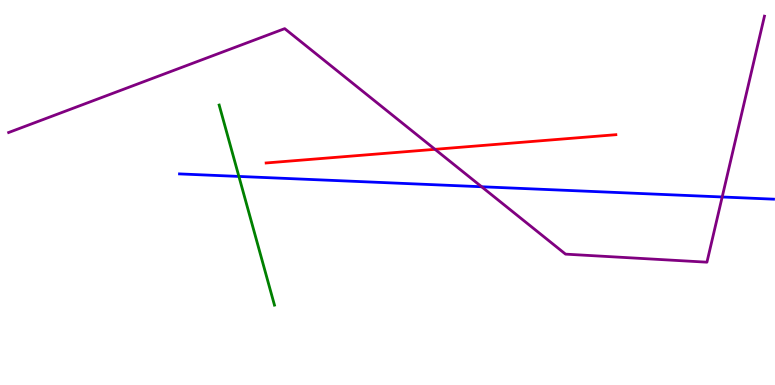[{'lines': ['blue', 'red'], 'intersections': []}, {'lines': ['green', 'red'], 'intersections': []}, {'lines': ['purple', 'red'], 'intersections': [{'x': 5.61, 'y': 6.12}]}, {'lines': ['blue', 'green'], 'intersections': [{'x': 3.08, 'y': 5.42}]}, {'lines': ['blue', 'purple'], 'intersections': [{'x': 6.21, 'y': 5.15}, {'x': 9.32, 'y': 4.88}]}, {'lines': ['green', 'purple'], 'intersections': []}]